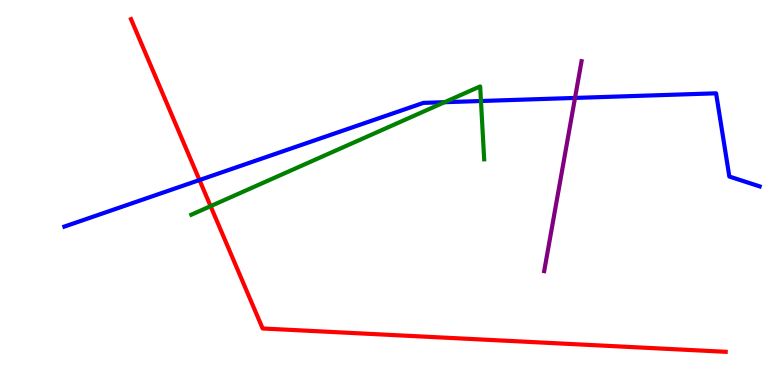[{'lines': ['blue', 'red'], 'intersections': [{'x': 2.57, 'y': 5.32}]}, {'lines': ['green', 'red'], 'intersections': [{'x': 2.72, 'y': 4.65}]}, {'lines': ['purple', 'red'], 'intersections': []}, {'lines': ['blue', 'green'], 'intersections': [{'x': 5.74, 'y': 7.35}, {'x': 6.21, 'y': 7.38}]}, {'lines': ['blue', 'purple'], 'intersections': [{'x': 7.42, 'y': 7.46}]}, {'lines': ['green', 'purple'], 'intersections': []}]